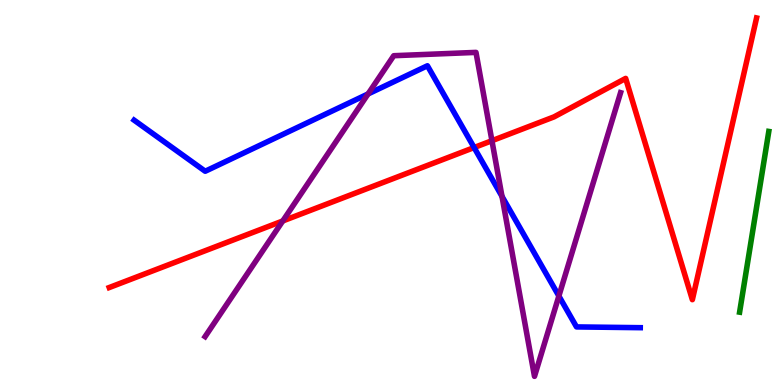[{'lines': ['blue', 'red'], 'intersections': [{'x': 6.12, 'y': 6.17}]}, {'lines': ['green', 'red'], 'intersections': []}, {'lines': ['purple', 'red'], 'intersections': [{'x': 3.65, 'y': 4.26}, {'x': 6.35, 'y': 6.35}]}, {'lines': ['blue', 'green'], 'intersections': []}, {'lines': ['blue', 'purple'], 'intersections': [{'x': 4.75, 'y': 7.56}, {'x': 6.48, 'y': 4.9}, {'x': 7.21, 'y': 2.31}]}, {'lines': ['green', 'purple'], 'intersections': []}]